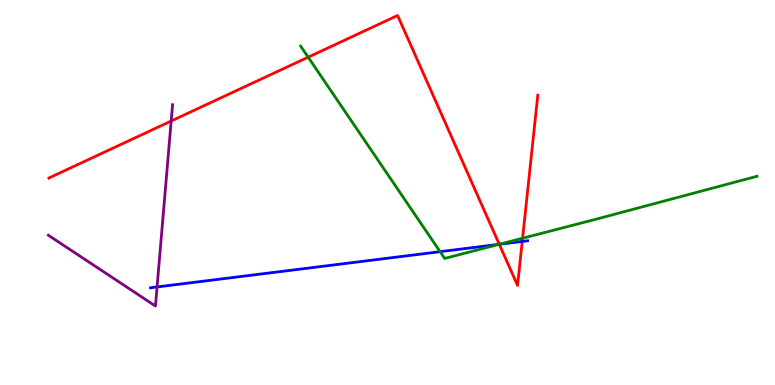[{'lines': ['blue', 'red'], 'intersections': [{'x': 6.44, 'y': 3.65}, {'x': 6.74, 'y': 3.73}]}, {'lines': ['green', 'red'], 'intersections': [{'x': 3.98, 'y': 8.51}, {'x': 6.44, 'y': 3.65}, {'x': 6.74, 'y': 3.81}]}, {'lines': ['purple', 'red'], 'intersections': [{'x': 2.21, 'y': 6.86}]}, {'lines': ['blue', 'green'], 'intersections': [{'x': 5.68, 'y': 3.46}, {'x': 6.44, 'y': 3.65}]}, {'lines': ['blue', 'purple'], 'intersections': [{'x': 2.03, 'y': 2.55}]}, {'lines': ['green', 'purple'], 'intersections': []}]